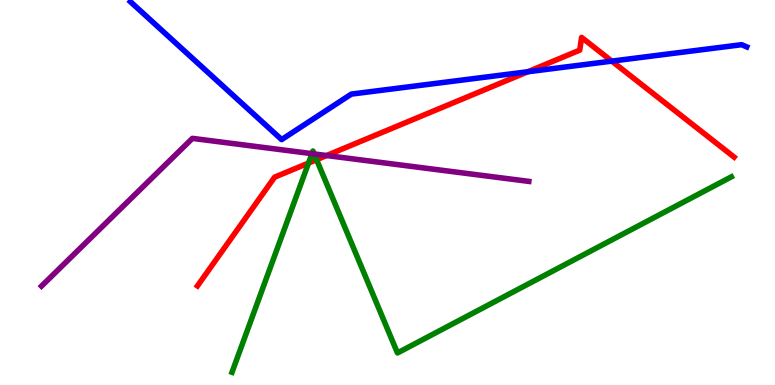[{'lines': ['blue', 'red'], 'intersections': [{'x': 6.81, 'y': 8.14}, {'x': 7.89, 'y': 8.41}]}, {'lines': ['green', 'red'], 'intersections': [{'x': 3.98, 'y': 5.76}, {'x': 4.08, 'y': 5.85}]}, {'lines': ['purple', 'red'], 'intersections': [{'x': 4.21, 'y': 5.96}]}, {'lines': ['blue', 'green'], 'intersections': []}, {'lines': ['blue', 'purple'], 'intersections': []}, {'lines': ['green', 'purple'], 'intersections': [{'x': 4.03, 'y': 6.01}, {'x': 4.05, 'y': 6.0}]}]